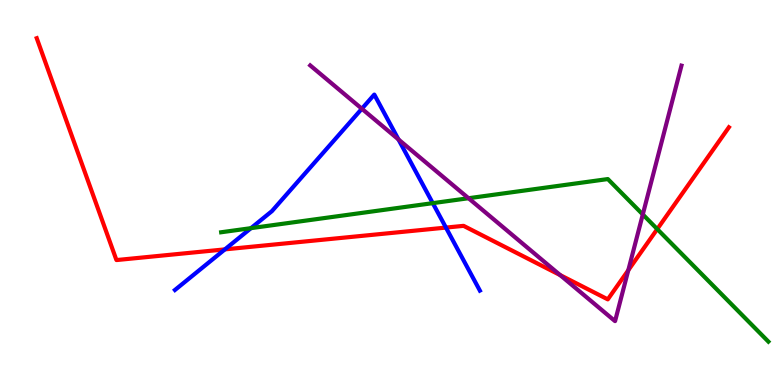[{'lines': ['blue', 'red'], 'intersections': [{'x': 2.9, 'y': 3.52}, {'x': 5.75, 'y': 4.09}]}, {'lines': ['green', 'red'], 'intersections': [{'x': 8.48, 'y': 4.05}]}, {'lines': ['purple', 'red'], 'intersections': [{'x': 7.23, 'y': 2.86}, {'x': 8.11, 'y': 2.98}]}, {'lines': ['blue', 'green'], 'intersections': [{'x': 3.24, 'y': 4.07}, {'x': 5.58, 'y': 4.72}]}, {'lines': ['blue', 'purple'], 'intersections': [{'x': 4.67, 'y': 7.18}, {'x': 5.14, 'y': 6.38}]}, {'lines': ['green', 'purple'], 'intersections': [{'x': 6.05, 'y': 4.85}, {'x': 8.29, 'y': 4.43}]}]